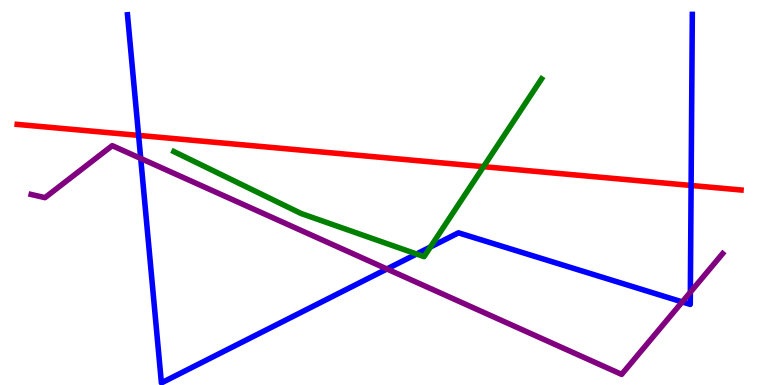[{'lines': ['blue', 'red'], 'intersections': [{'x': 1.79, 'y': 6.48}, {'x': 8.92, 'y': 5.18}]}, {'lines': ['green', 'red'], 'intersections': [{'x': 6.24, 'y': 5.67}]}, {'lines': ['purple', 'red'], 'intersections': []}, {'lines': ['blue', 'green'], 'intersections': [{'x': 5.37, 'y': 3.4}, {'x': 5.55, 'y': 3.58}]}, {'lines': ['blue', 'purple'], 'intersections': [{'x': 1.82, 'y': 5.88}, {'x': 4.99, 'y': 3.01}, {'x': 8.8, 'y': 2.16}, {'x': 8.91, 'y': 2.41}]}, {'lines': ['green', 'purple'], 'intersections': []}]